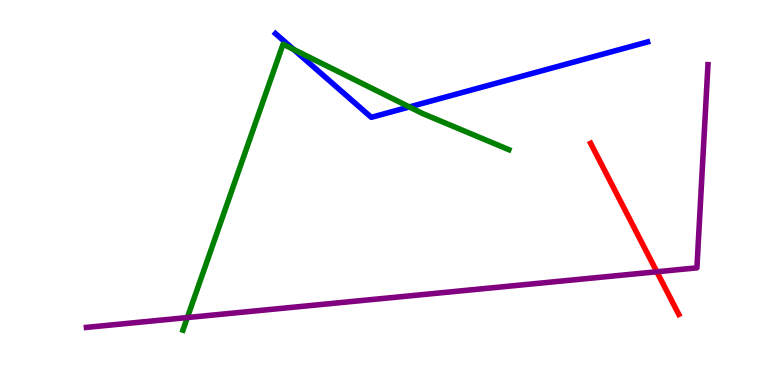[{'lines': ['blue', 'red'], 'intersections': []}, {'lines': ['green', 'red'], 'intersections': []}, {'lines': ['purple', 'red'], 'intersections': [{'x': 8.48, 'y': 2.94}]}, {'lines': ['blue', 'green'], 'intersections': [{'x': 3.79, 'y': 8.72}, {'x': 5.28, 'y': 7.22}]}, {'lines': ['blue', 'purple'], 'intersections': []}, {'lines': ['green', 'purple'], 'intersections': [{'x': 2.42, 'y': 1.75}]}]